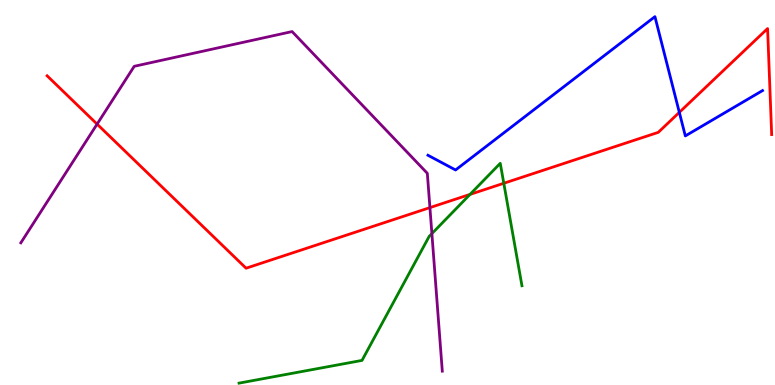[{'lines': ['blue', 'red'], 'intersections': [{'x': 8.77, 'y': 7.08}]}, {'lines': ['green', 'red'], 'intersections': [{'x': 6.06, 'y': 4.95}, {'x': 6.5, 'y': 5.24}]}, {'lines': ['purple', 'red'], 'intersections': [{'x': 1.25, 'y': 6.78}, {'x': 5.55, 'y': 4.61}]}, {'lines': ['blue', 'green'], 'intersections': []}, {'lines': ['blue', 'purple'], 'intersections': []}, {'lines': ['green', 'purple'], 'intersections': [{'x': 5.57, 'y': 3.93}]}]